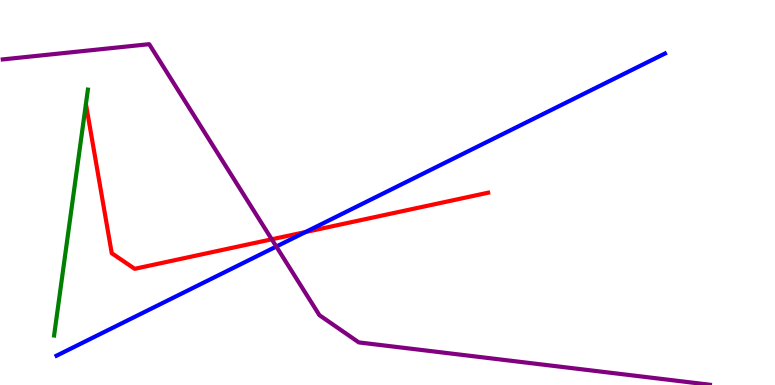[{'lines': ['blue', 'red'], 'intersections': [{'x': 3.94, 'y': 3.97}]}, {'lines': ['green', 'red'], 'intersections': []}, {'lines': ['purple', 'red'], 'intersections': [{'x': 3.51, 'y': 3.78}]}, {'lines': ['blue', 'green'], 'intersections': []}, {'lines': ['blue', 'purple'], 'intersections': [{'x': 3.57, 'y': 3.6}]}, {'lines': ['green', 'purple'], 'intersections': []}]